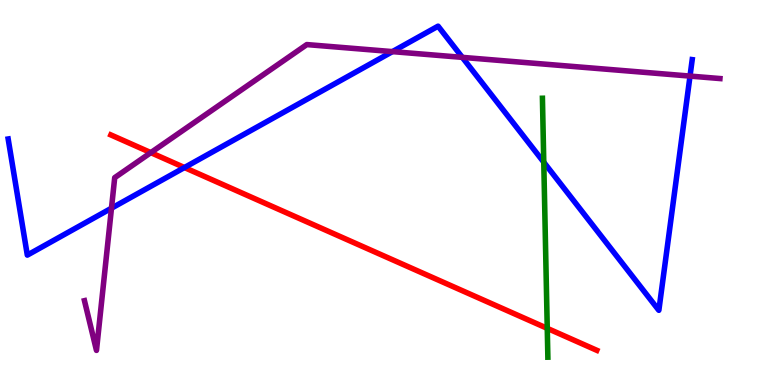[{'lines': ['blue', 'red'], 'intersections': [{'x': 2.38, 'y': 5.65}]}, {'lines': ['green', 'red'], 'intersections': [{'x': 7.06, 'y': 1.47}]}, {'lines': ['purple', 'red'], 'intersections': [{'x': 1.95, 'y': 6.04}]}, {'lines': ['blue', 'green'], 'intersections': [{'x': 7.02, 'y': 5.79}]}, {'lines': ['blue', 'purple'], 'intersections': [{'x': 1.44, 'y': 4.59}, {'x': 5.06, 'y': 8.66}, {'x': 5.97, 'y': 8.51}, {'x': 8.9, 'y': 8.02}]}, {'lines': ['green', 'purple'], 'intersections': []}]